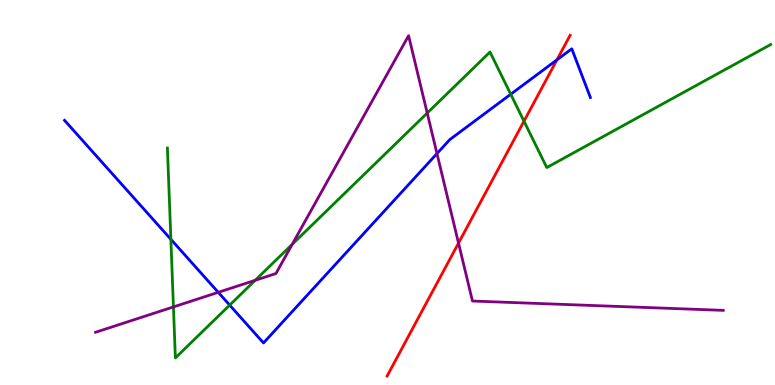[{'lines': ['blue', 'red'], 'intersections': [{'x': 7.19, 'y': 8.45}]}, {'lines': ['green', 'red'], 'intersections': [{'x': 6.76, 'y': 6.85}]}, {'lines': ['purple', 'red'], 'intersections': [{'x': 5.92, 'y': 3.69}]}, {'lines': ['blue', 'green'], 'intersections': [{'x': 2.2, 'y': 3.78}, {'x': 2.96, 'y': 2.07}, {'x': 6.59, 'y': 7.55}]}, {'lines': ['blue', 'purple'], 'intersections': [{'x': 2.82, 'y': 2.41}, {'x': 5.64, 'y': 6.01}]}, {'lines': ['green', 'purple'], 'intersections': [{'x': 2.24, 'y': 2.03}, {'x': 3.29, 'y': 2.72}, {'x': 3.77, 'y': 3.65}, {'x': 5.51, 'y': 7.06}]}]